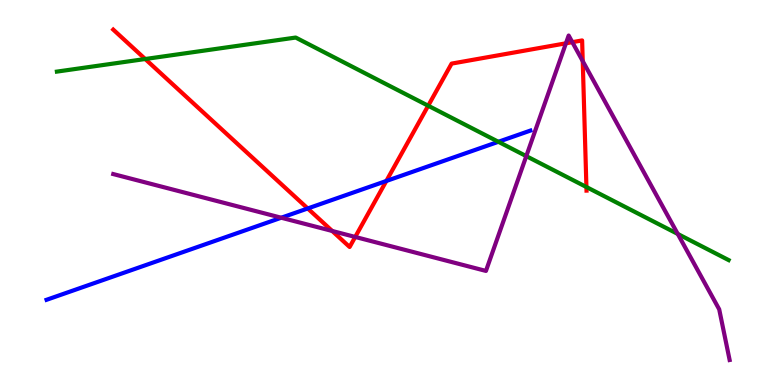[{'lines': ['blue', 'red'], 'intersections': [{'x': 3.97, 'y': 4.59}, {'x': 4.98, 'y': 5.3}]}, {'lines': ['green', 'red'], 'intersections': [{'x': 1.87, 'y': 8.47}, {'x': 5.52, 'y': 7.25}, {'x': 7.57, 'y': 5.14}]}, {'lines': ['purple', 'red'], 'intersections': [{'x': 4.29, 'y': 4.0}, {'x': 4.58, 'y': 3.85}, {'x': 7.3, 'y': 8.88}, {'x': 7.38, 'y': 8.9}, {'x': 7.52, 'y': 8.41}]}, {'lines': ['blue', 'green'], 'intersections': [{'x': 6.43, 'y': 6.32}]}, {'lines': ['blue', 'purple'], 'intersections': [{'x': 3.63, 'y': 4.34}]}, {'lines': ['green', 'purple'], 'intersections': [{'x': 6.79, 'y': 5.94}, {'x': 8.75, 'y': 3.92}]}]